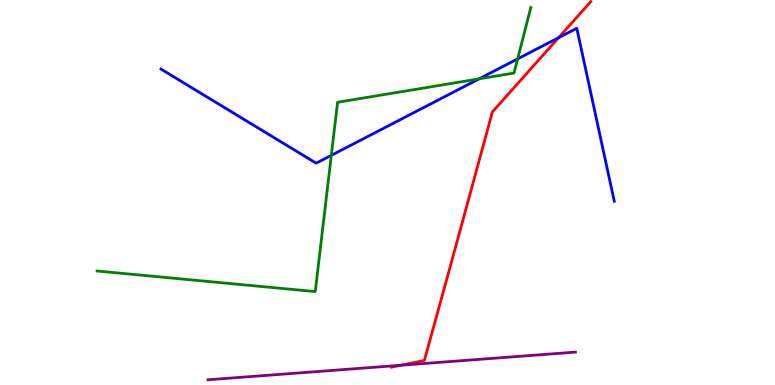[{'lines': ['blue', 'red'], 'intersections': [{'x': 7.21, 'y': 9.02}]}, {'lines': ['green', 'red'], 'intersections': []}, {'lines': ['purple', 'red'], 'intersections': [{'x': 5.17, 'y': 0.512}]}, {'lines': ['blue', 'green'], 'intersections': [{'x': 4.27, 'y': 5.96}, {'x': 6.18, 'y': 7.95}, {'x': 6.68, 'y': 8.47}]}, {'lines': ['blue', 'purple'], 'intersections': []}, {'lines': ['green', 'purple'], 'intersections': []}]